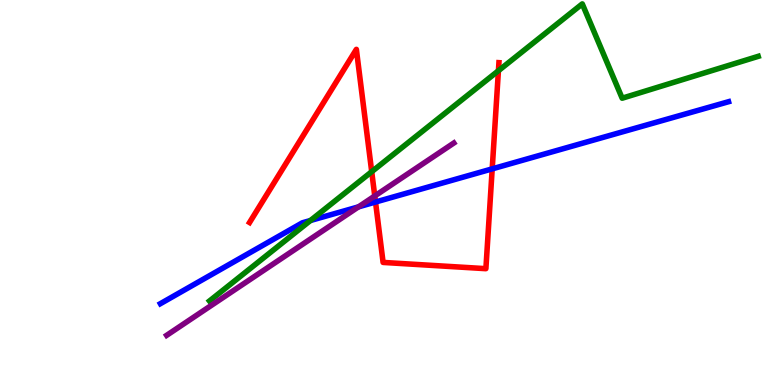[{'lines': ['blue', 'red'], 'intersections': [{'x': 4.85, 'y': 4.75}, {'x': 6.35, 'y': 5.61}]}, {'lines': ['green', 'red'], 'intersections': [{'x': 4.8, 'y': 5.54}, {'x': 6.43, 'y': 8.16}]}, {'lines': ['purple', 'red'], 'intersections': [{'x': 4.84, 'y': 4.91}]}, {'lines': ['blue', 'green'], 'intersections': [{'x': 4.01, 'y': 4.27}]}, {'lines': ['blue', 'purple'], 'intersections': [{'x': 4.63, 'y': 4.63}]}, {'lines': ['green', 'purple'], 'intersections': []}]